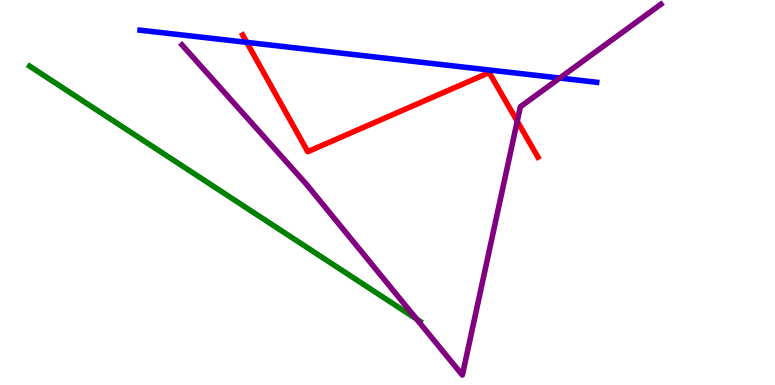[{'lines': ['blue', 'red'], 'intersections': [{'x': 3.18, 'y': 8.9}]}, {'lines': ['green', 'red'], 'intersections': []}, {'lines': ['purple', 'red'], 'intersections': [{'x': 6.67, 'y': 6.85}]}, {'lines': ['blue', 'green'], 'intersections': []}, {'lines': ['blue', 'purple'], 'intersections': [{'x': 7.22, 'y': 7.97}]}, {'lines': ['green', 'purple'], 'intersections': [{'x': 5.38, 'y': 1.71}]}]